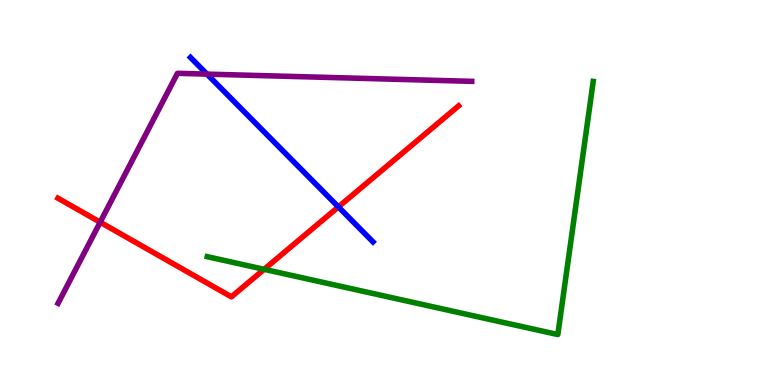[{'lines': ['blue', 'red'], 'intersections': [{'x': 4.37, 'y': 4.63}]}, {'lines': ['green', 'red'], 'intersections': [{'x': 3.41, 'y': 3.0}]}, {'lines': ['purple', 'red'], 'intersections': [{'x': 1.29, 'y': 4.23}]}, {'lines': ['blue', 'green'], 'intersections': []}, {'lines': ['blue', 'purple'], 'intersections': [{'x': 2.67, 'y': 8.07}]}, {'lines': ['green', 'purple'], 'intersections': []}]